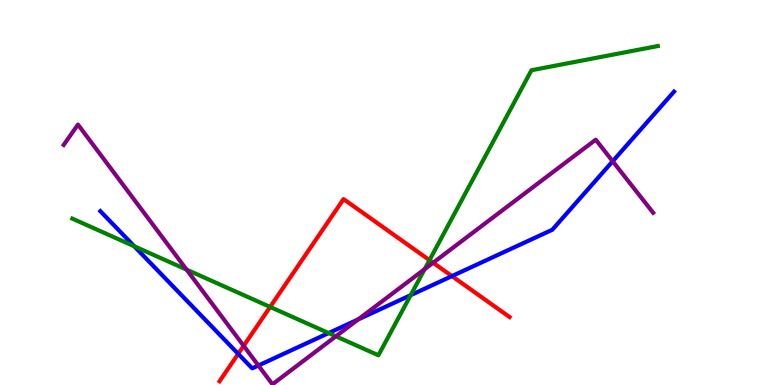[{'lines': ['blue', 'red'], 'intersections': [{'x': 3.07, 'y': 0.809}, {'x': 5.83, 'y': 2.83}]}, {'lines': ['green', 'red'], 'intersections': [{'x': 3.49, 'y': 2.03}, {'x': 5.54, 'y': 3.24}]}, {'lines': ['purple', 'red'], 'intersections': [{'x': 3.14, 'y': 1.02}, {'x': 5.59, 'y': 3.18}]}, {'lines': ['blue', 'green'], 'intersections': [{'x': 1.73, 'y': 3.6}, {'x': 4.24, 'y': 1.35}, {'x': 5.3, 'y': 2.33}]}, {'lines': ['blue', 'purple'], 'intersections': [{'x': 3.33, 'y': 0.506}, {'x': 4.62, 'y': 1.7}, {'x': 7.91, 'y': 5.81}]}, {'lines': ['green', 'purple'], 'intersections': [{'x': 2.41, 'y': 3.0}, {'x': 4.33, 'y': 1.26}, {'x': 5.48, 'y': 3.01}]}]